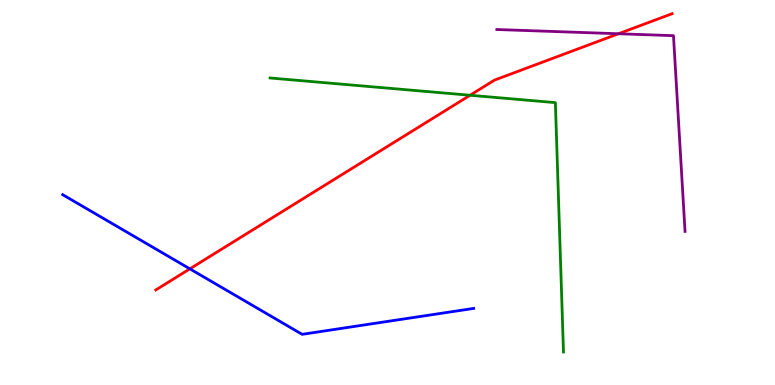[{'lines': ['blue', 'red'], 'intersections': [{'x': 2.45, 'y': 3.02}]}, {'lines': ['green', 'red'], 'intersections': [{'x': 6.07, 'y': 7.53}]}, {'lines': ['purple', 'red'], 'intersections': [{'x': 7.98, 'y': 9.12}]}, {'lines': ['blue', 'green'], 'intersections': []}, {'lines': ['blue', 'purple'], 'intersections': []}, {'lines': ['green', 'purple'], 'intersections': []}]